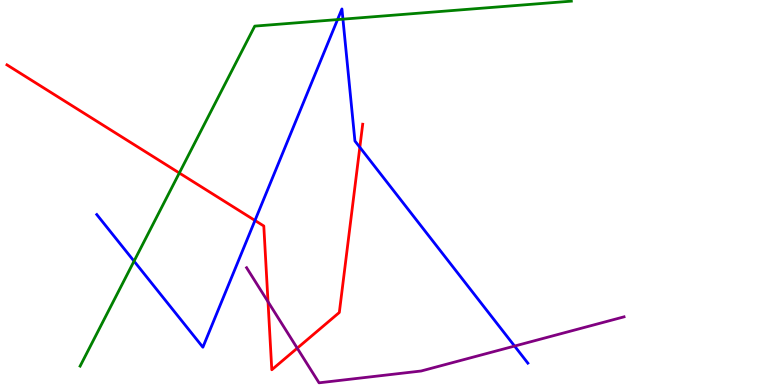[{'lines': ['blue', 'red'], 'intersections': [{'x': 3.29, 'y': 4.27}, {'x': 4.64, 'y': 6.17}]}, {'lines': ['green', 'red'], 'intersections': [{'x': 2.31, 'y': 5.51}]}, {'lines': ['purple', 'red'], 'intersections': [{'x': 3.46, 'y': 2.16}, {'x': 3.84, 'y': 0.956}]}, {'lines': ['blue', 'green'], 'intersections': [{'x': 1.73, 'y': 3.22}, {'x': 4.36, 'y': 9.49}, {'x': 4.42, 'y': 9.5}]}, {'lines': ['blue', 'purple'], 'intersections': [{'x': 6.64, 'y': 1.01}]}, {'lines': ['green', 'purple'], 'intersections': []}]